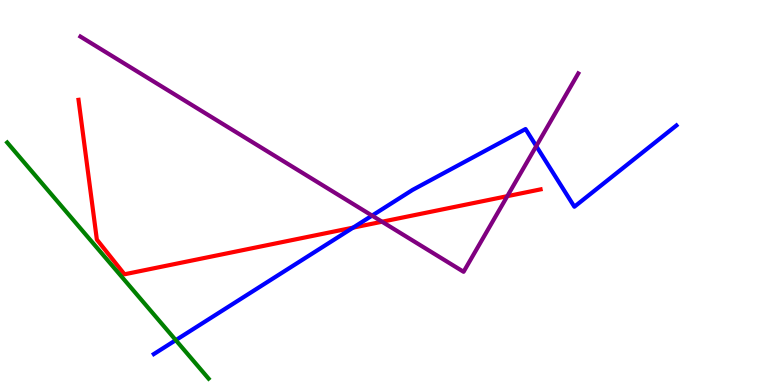[{'lines': ['blue', 'red'], 'intersections': [{'x': 4.56, 'y': 4.09}]}, {'lines': ['green', 'red'], 'intersections': []}, {'lines': ['purple', 'red'], 'intersections': [{'x': 4.93, 'y': 4.24}, {'x': 6.55, 'y': 4.9}]}, {'lines': ['blue', 'green'], 'intersections': [{'x': 2.27, 'y': 1.17}]}, {'lines': ['blue', 'purple'], 'intersections': [{'x': 4.8, 'y': 4.4}, {'x': 6.92, 'y': 6.21}]}, {'lines': ['green', 'purple'], 'intersections': []}]